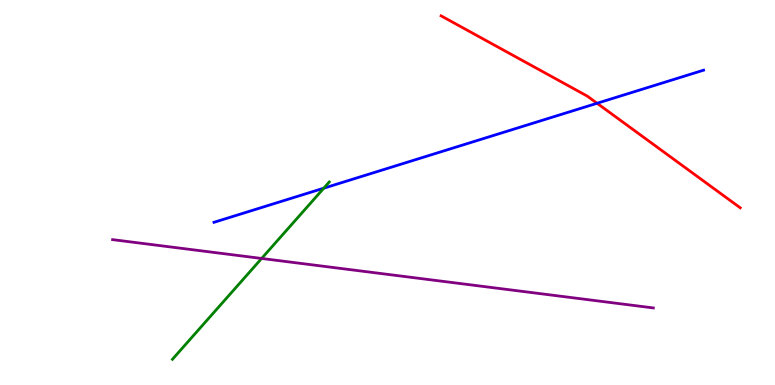[{'lines': ['blue', 'red'], 'intersections': [{'x': 7.7, 'y': 7.32}]}, {'lines': ['green', 'red'], 'intersections': []}, {'lines': ['purple', 'red'], 'intersections': []}, {'lines': ['blue', 'green'], 'intersections': [{'x': 4.18, 'y': 5.11}]}, {'lines': ['blue', 'purple'], 'intersections': []}, {'lines': ['green', 'purple'], 'intersections': [{'x': 3.38, 'y': 3.29}]}]